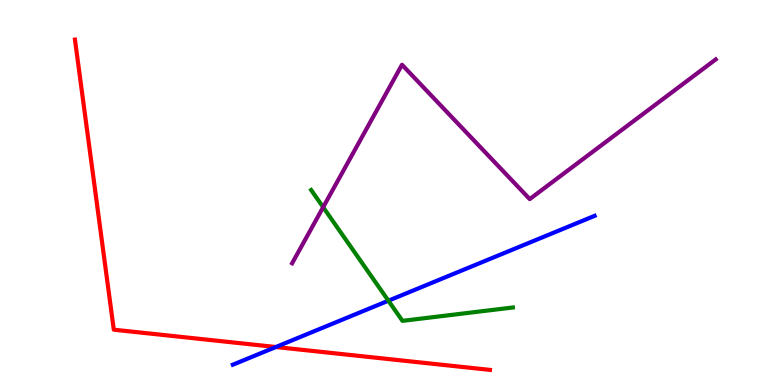[{'lines': ['blue', 'red'], 'intersections': [{'x': 3.56, 'y': 0.987}]}, {'lines': ['green', 'red'], 'intersections': []}, {'lines': ['purple', 'red'], 'intersections': []}, {'lines': ['blue', 'green'], 'intersections': [{'x': 5.01, 'y': 2.19}]}, {'lines': ['blue', 'purple'], 'intersections': []}, {'lines': ['green', 'purple'], 'intersections': [{'x': 4.17, 'y': 4.62}]}]